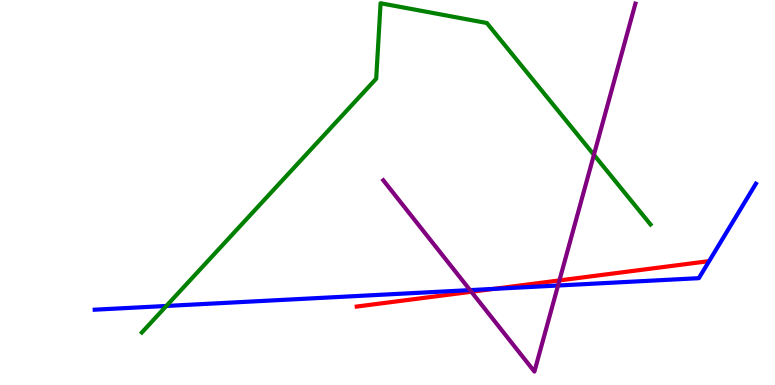[{'lines': ['blue', 'red'], 'intersections': [{'x': 6.37, 'y': 2.5}]}, {'lines': ['green', 'red'], 'intersections': []}, {'lines': ['purple', 'red'], 'intersections': [{'x': 6.08, 'y': 2.42}, {'x': 7.22, 'y': 2.72}]}, {'lines': ['blue', 'green'], 'intersections': [{'x': 2.15, 'y': 2.05}]}, {'lines': ['blue', 'purple'], 'intersections': [{'x': 6.07, 'y': 2.46}, {'x': 7.2, 'y': 2.58}]}, {'lines': ['green', 'purple'], 'intersections': [{'x': 7.66, 'y': 5.98}]}]